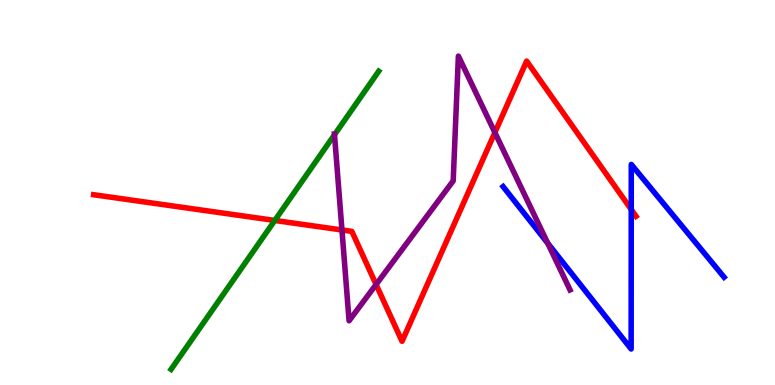[{'lines': ['blue', 'red'], 'intersections': [{'x': 8.15, 'y': 4.56}]}, {'lines': ['green', 'red'], 'intersections': [{'x': 3.55, 'y': 4.27}]}, {'lines': ['purple', 'red'], 'intersections': [{'x': 4.41, 'y': 4.03}, {'x': 4.85, 'y': 2.61}, {'x': 6.39, 'y': 6.56}]}, {'lines': ['blue', 'green'], 'intersections': []}, {'lines': ['blue', 'purple'], 'intersections': [{'x': 7.07, 'y': 3.68}]}, {'lines': ['green', 'purple'], 'intersections': [{'x': 4.32, 'y': 6.5}]}]